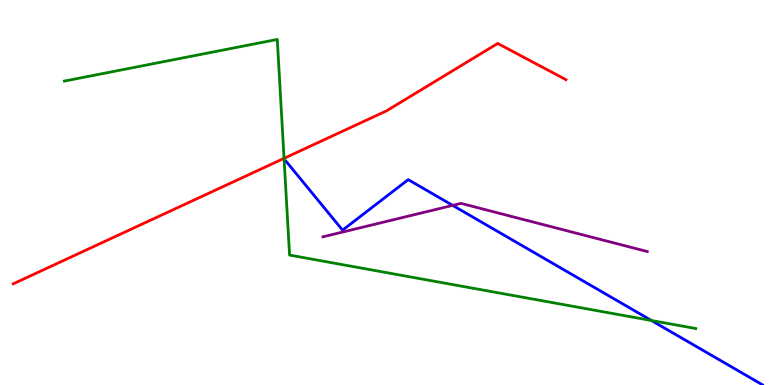[{'lines': ['blue', 'red'], 'intersections': []}, {'lines': ['green', 'red'], 'intersections': [{'x': 3.67, 'y': 5.89}]}, {'lines': ['purple', 'red'], 'intersections': []}, {'lines': ['blue', 'green'], 'intersections': [{'x': 8.41, 'y': 1.68}]}, {'lines': ['blue', 'purple'], 'intersections': [{'x': 5.84, 'y': 4.66}]}, {'lines': ['green', 'purple'], 'intersections': []}]